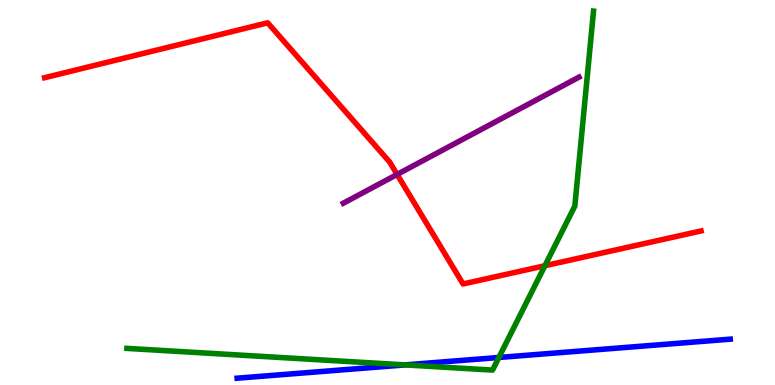[{'lines': ['blue', 'red'], 'intersections': []}, {'lines': ['green', 'red'], 'intersections': [{'x': 7.03, 'y': 3.1}]}, {'lines': ['purple', 'red'], 'intersections': [{'x': 5.12, 'y': 5.47}]}, {'lines': ['blue', 'green'], 'intersections': [{'x': 5.23, 'y': 0.522}, {'x': 6.44, 'y': 0.715}]}, {'lines': ['blue', 'purple'], 'intersections': []}, {'lines': ['green', 'purple'], 'intersections': []}]